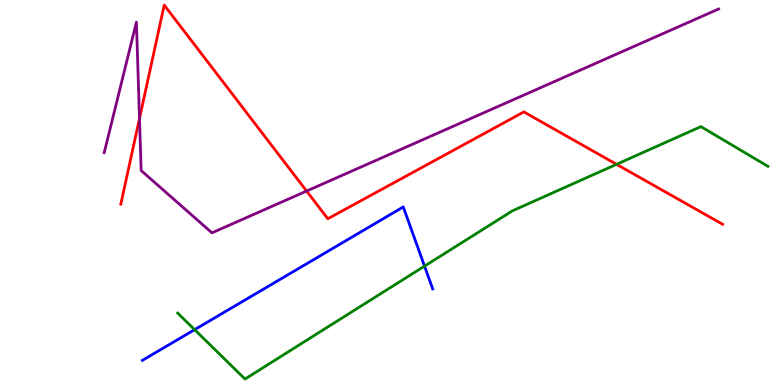[{'lines': ['blue', 'red'], 'intersections': []}, {'lines': ['green', 'red'], 'intersections': [{'x': 7.96, 'y': 5.73}]}, {'lines': ['purple', 'red'], 'intersections': [{'x': 1.8, 'y': 6.92}, {'x': 3.96, 'y': 5.04}]}, {'lines': ['blue', 'green'], 'intersections': [{'x': 2.51, 'y': 1.44}, {'x': 5.48, 'y': 3.09}]}, {'lines': ['blue', 'purple'], 'intersections': []}, {'lines': ['green', 'purple'], 'intersections': []}]